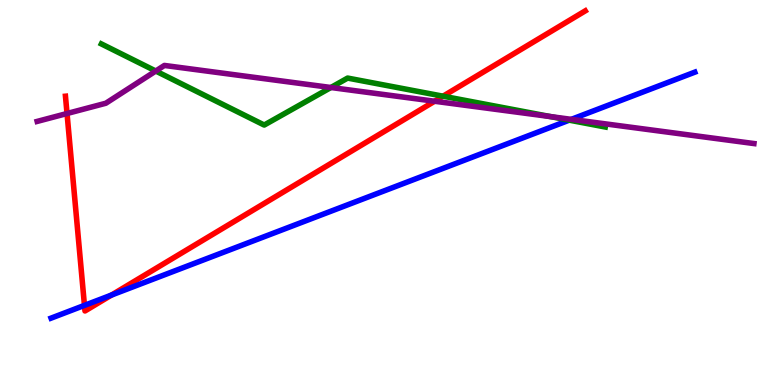[{'lines': ['blue', 'red'], 'intersections': [{'x': 1.09, 'y': 2.07}, {'x': 1.44, 'y': 2.34}]}, {'lines': ['green', 'red'], 'intersections': [{'x': 5.72, 'y': 7.5}]}, {'lines': ['purple', 'red'], 'intersections': [{'x': 0.865, 'y': 7.05}, {'x': 5.61, 'y': 7.37}]}, {'lines': ['blue', 'green'], 'intersections': [{'x': 7.34, 'y': 6.88}]}, {'lines': ['blue', 'purple'], 'intersections': [{'x': 7.37, 'y': 6.9}]}, {'lines': ['green', 'purple'], 'intersections': [{'x': 2.01, 'y': 8.16}, {'x': 4.27, 'y': 7.73}, {'x': 7.1, 'y': 6.97}]}]